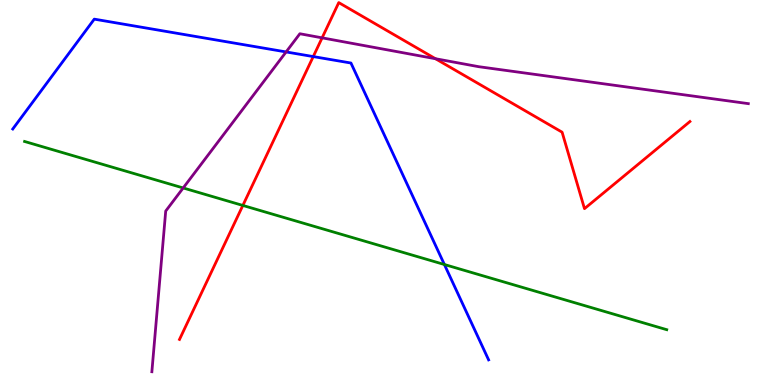[{'lines': ['blue', 'red'], 'intersections': [{'x': 4.04, 'y': 8.53}]}, {'lines': ['green', 'red'], 'intersections': [{'x': 3.13, 'y': 4.66}]}, {'lines': ['purple', 'red'], 'intersections': [{'x': 4.16, 'y': 9.02}, {'x': 5.62, 'y': 8.47}]}, {'lines': ['blue', 'green'], 'intersections': [{'x': 5.73, 'y': 3.13}]}, {'lines': ['blue', 'purple'], 'intersections': [{'x': 3.69, 'y': 8.65}]}, {'lines': ['green', 'purple'], 'intersections': [{'x': 2.36, 'y': 5.12}]}]